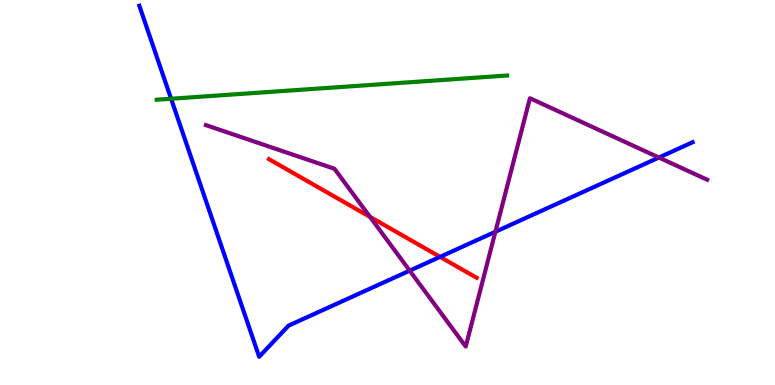[{'lines': ['blue', 'red'], 'intersections': [{'x': 5.68, 'y': 3.33}]}, {'lines': ['green', 'red'], 'intersections': []}, {'lines': ['purple', 'red'], 'intersections': [{'x': 4.77, 'y': 4.37}]}, {'lines': ['blue', 'green'], 'intersections': [{'x': 2.21, 'y': 7.44}]}, {'lines': ['blue', 'purple'], 'intersections': [{'x': 5.29, 'y': 2.97}, {'x': 6.39, 'y': 3.98}, {'x': 8.5, 'y': 5.91}]}, {'lines': ['green', 'purple'], 'intersections': []}]